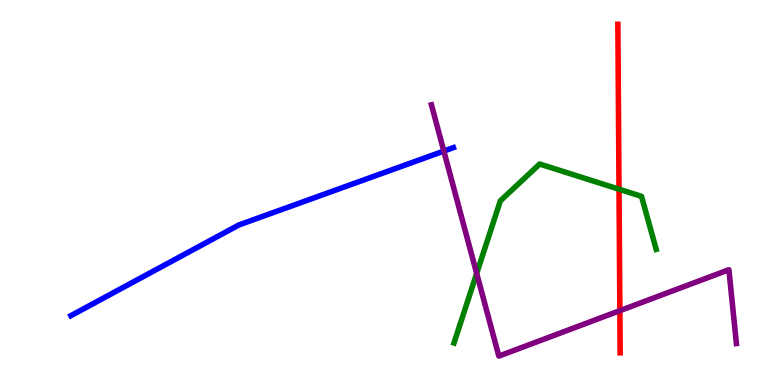[{'lines': ['blue', 'red'], 'intersections': []}, {'lines': ['green', 'red'], 'intersections': [{'x': 7.99, 'y': 5.09}]}, {'lines': ['purple', 'red'], 'intersections': [{'x': 8.0, 'y': 1.93}]}, {'lines': ['blue', 'green'], 'intersections': []}, {'lines': ['blue', 'purple'], 'intersections': [{'x': 5.73, 'y': 6.08}]}, {'lines': ['green', 'purple'], 'intersections': [{'x': 6.15, 'y': 2.9}]}]